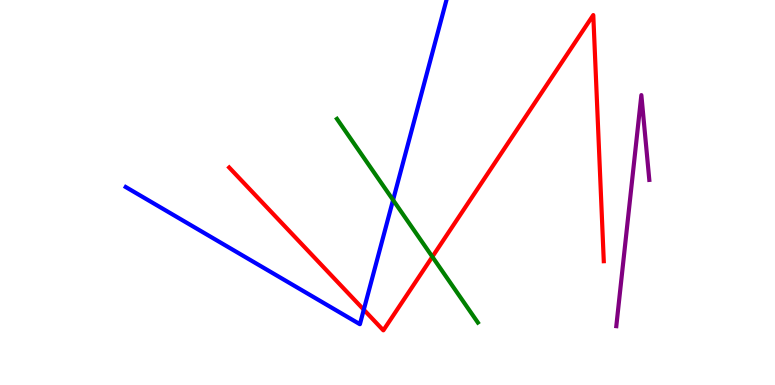[{'lines': ['blue', 'red'], 'intersections': [{'x': 4.69, 'y': 1.96}]}, {'lines': ['green', 'red'], 'intersections': [{'x': 5.58, 'y': 3.33}]}, {'lines': ['purple', 'red'], 'intersections': []}, {'lines': ['blue', 'green'], 'intersections': [{'x': 5.07, 'y': 4.81}]}, {'lines': ['blue', 'purple'], 'intersections': []}, {'lines': ['green', 'purple'], 'intersections': []}]